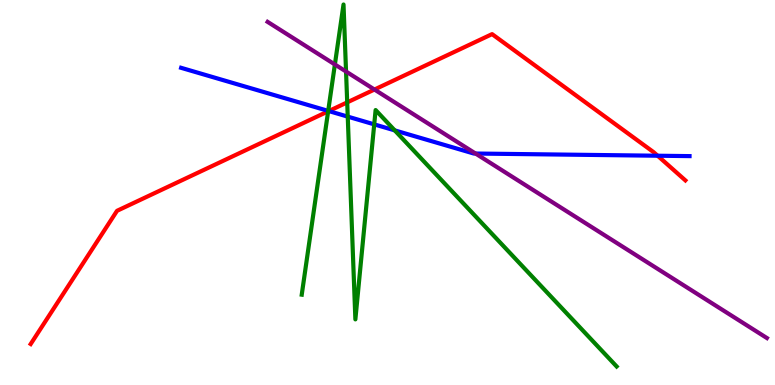[{'lines': ['blue', 'red'], 'intersections': [{'x': 4.24, 'y': 7.12}, {'x': 8.49, 'y': 5.96}]}, {'lines': ['green', 'red'], 'intersections': [{'x': 4.23, 'y': 7.11}, {'x': 4.48, 'y': 7.34}]}, {'lines': ['purple', 'red'], 'intersections': [{'x': 4.83, 'y': 7.67}]}, {'lines': ['blue', 'green'], 'intersections': [{'x': 4.23, 'y': 7.12}, {'x': 4.49, 'y': 6.97}, {'x': 4.83, 'y': 6.77}, {'x': 5.09, 'y': 6.61}]}, {'lines': ['blue', 'purple'], 'intersections': [{'x': 6.14, 'y': 6.01}]}, {'lines': ['green', 'purple'], 'intersections': [{'x': 4.32, 'y': 8.33}, {'x': 4.47, 'y': 8.14}]}]